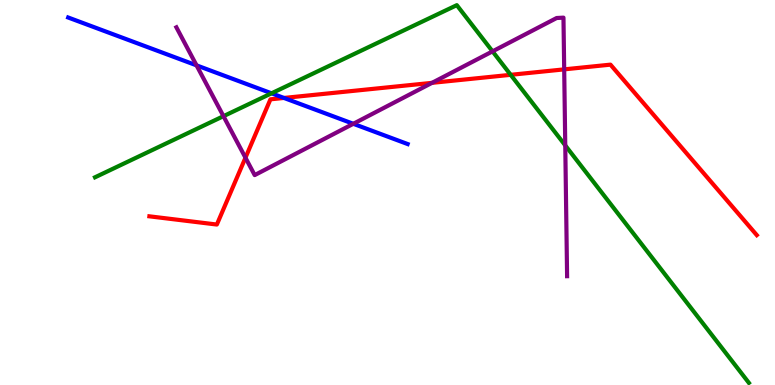[{'lines': ['blue', 'red'], 'intersections': [{'x': 3.66, 'y': 7.46}]}, {'lines': ['green', 'red'], 'intersections': [{'x': 6.59, 'y': 8.06}]}, {'lines': ['purple', 'red'], 'intersections': [{'x': 3.17, 'y': 5.9}, {'x': 5.57, 'y': 7.85}, {'x': 7.28, 'y': 8.2}]}, {'lines': ['blue', 'green'], 'intersections': [{'x': 3.5, 'y': 7.58}]}, {'lines': ['blue', 'purple'], 'intersections': [{'x': 2.54, 'y': 8.3}, {'x': 4.56, 'y': 6.78}]}, {'lines': ['green', 'purple'], 'intersections': [{'x': 2.88, 'y': 6.98}, {'x': 6.36, 'y': 8.67}, {'x': 7.29, 'y': 6.22}]}]